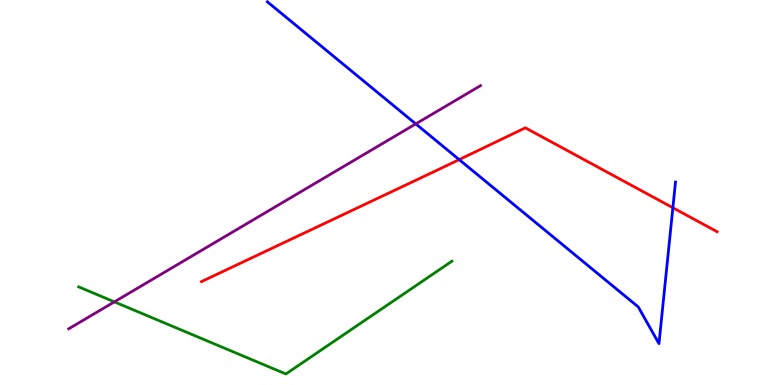[{'lines': ['blue', 'red'], 'intersections': [{'x': 5.92, 'y': 5.85}, {'x': 8.68, 'y': 4.6}]}, {'lines': ['green', 'red'], 'intersections': []}, {'lines': ['purple', 'red'], 'intersections': []}, {'lines': ['blue', 'green'], 'intersections': []}, {'lines': ['blue', 'purple'], 'intersections': [{'x': 5.36, 'y': 6.78}]}, {'lines': ['green', 'purple'], 'intersections': [{'x': 1.48, 'y': 2.16}]}]